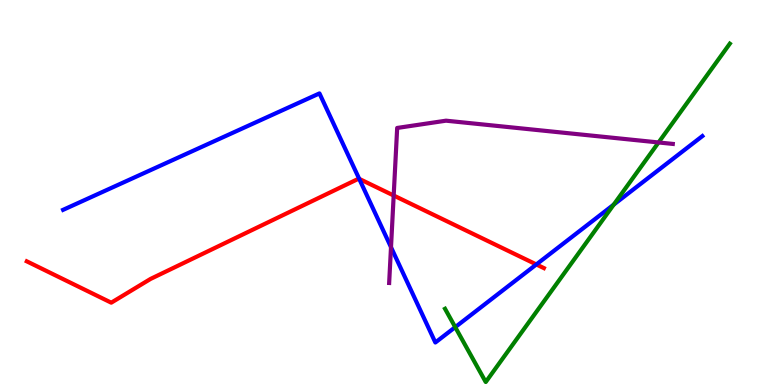[{'lines': ['blue', 'red'], 'intersections': [{'x': 4.64, 'y': 5.35}, {'x': 6.92, 'y': 3.13}]}, {'lines': ['green', 'red'], 'intersections': []}, {'lines': ['purple', 'red'], 'intersections': [{'x': 5.08, 'y': 4.92}]}, {'lines': ['blue', 'green'], 'intersections': [{'x': 5.87, 'y': 1.5}, {'x': 7.92, 'y': 4.68}]}, {'lines': ['blue', 'purple'], 'intersections': [{'x': 5.05, 'y': 3.58}]}, {'lines': ['green', 'purple'], 'intersections': [{'x': 8.5, 'y': 6.3}]}]